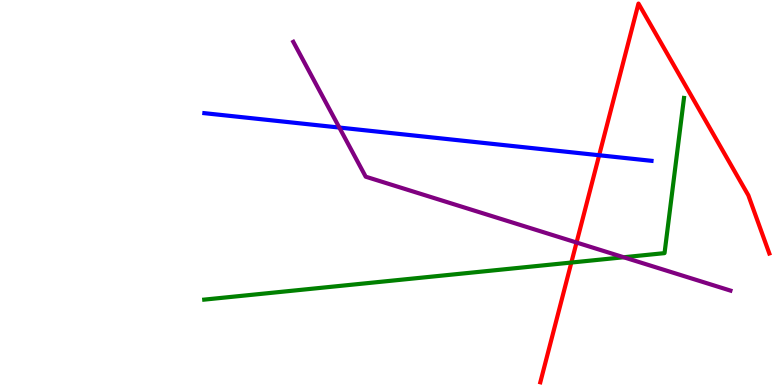[{'lines': ['blue', 'red'], 'intersections': [{'x': 7.73, 'y': 5.97}]}, {'lines': ['green', 'red'], 'intersections': [{'x': 7.37, 'y': 3.18}]}, {'lines': ['purple', 'red'], 'intersections': [{'x': 7.44, 'y': 3.7}]}, {'lines': ['blue', 'green'], 'intersections': []}, {'lines': ['blue', 'purple'], 'intersections': [{'x': 4.38, 'y': 6.69}]}, {'lines': ['green', 'purple'], 'intersections': [{'x': 8.05, 'y': 3.32}]}]